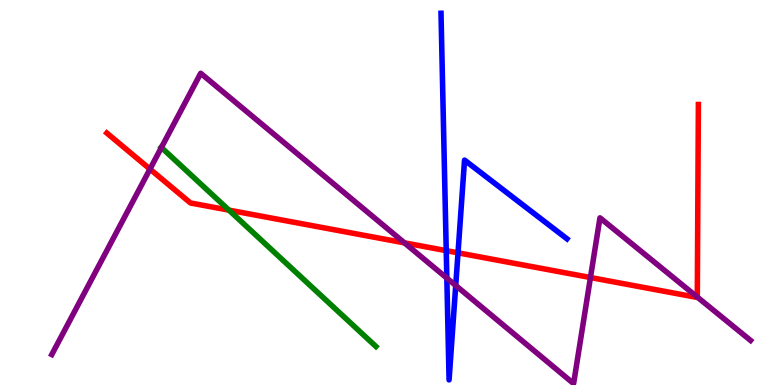[{'lines': ['blue', 'red'], 'intersections': [{'x': 5.76, 'y': 3.49}, {'x': 5.91, 'y': 3.43}]}, {'lines': ['green', 'red'], 'intersections': [{'x': 2.95, 'y': 4.54}]}, {'lines': ['purple', 'red'], 'intersections': [{'x': 1.94, 'y': 5.61}, {'x': 5.22, 'y': 3.69}, {'x': 7.62, 'y': 2.79}, {'x': 9.0, 'y': 2.28}]}, {'lines': ['blue', 'green'], 'intersections': []}, {'lines': ['blue', 'purple'], 'intersections': [{'x': 5.77, 'y': 2.78}, {'x': 5.88, 'y': 2.58}]}, {'lines': ['green', 'purple'], 'intersections': [{'x': 2.08, 'y': 6.17}]}]